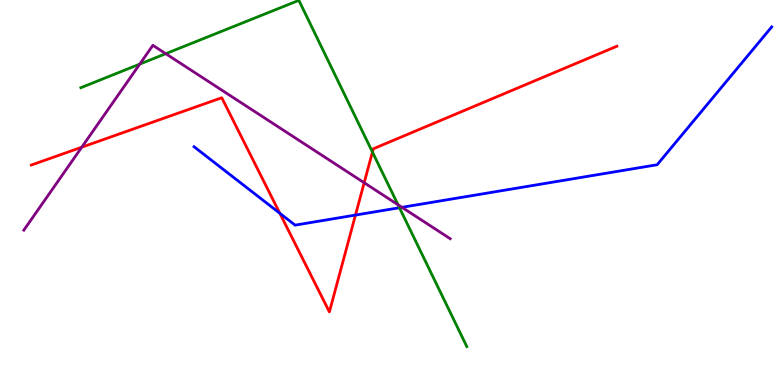[{'lines': ['blue', 'red'], 'intersections': [{'x': 3.61, 'y': 4.46}, {'x': 4.59, 'y': 4.41}]}, {'lines': ['green', 'red'], 'intersections': [{'x': 4.81, 'y': 6.05}]}, {'lines': ['purple', 'red'], 'intersections': [{'x': 1.05, 'y': 6.18}, {'x': 4.7, 'y': 5.25}]}, {'lines': ['blue', 'green'], 'intersections': [{'x': 5.15, 'y': 4.6}]}, {'lines': ['blue', 'purple'], 'intersections': [{'x': 5.19, 'y': 4.62}]}, {'lines': ['green', 'purple'], 'intersections': [{'x': 1.8, 'y': 8.34}, {'x': 2.14, 'y': 8.61}, {'x': 5.14, 'y': 4.68}]}]